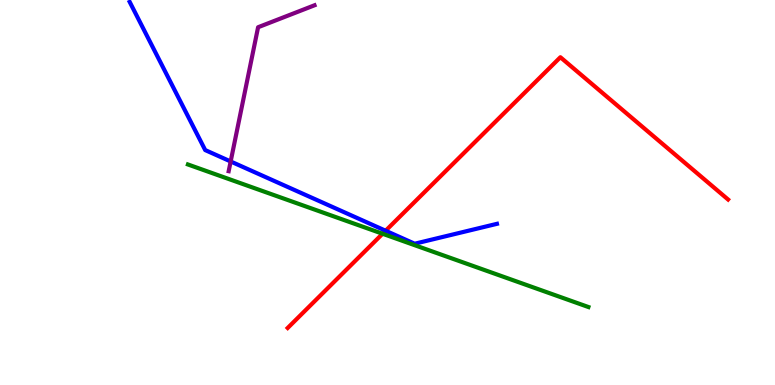[{'lines': ['blue', 'red'], 'intersections': [{'x': 4.98, 'y': 4.01}]}, {'lines': ['green', 'red'], 'intersections': [{'x': 4.94, 'y': 3.93}]}, {'lines': ['purple', 'red'], 'intersections': []}, {'lines': ['blue', 'green'], 'intersections': []}, {'lines': ['blue', 'purple'], 'intersections': [{'x': 2.98, 'y': 5.81}]}, {'lines': ['green', 'purple'], 'intersections': []}]